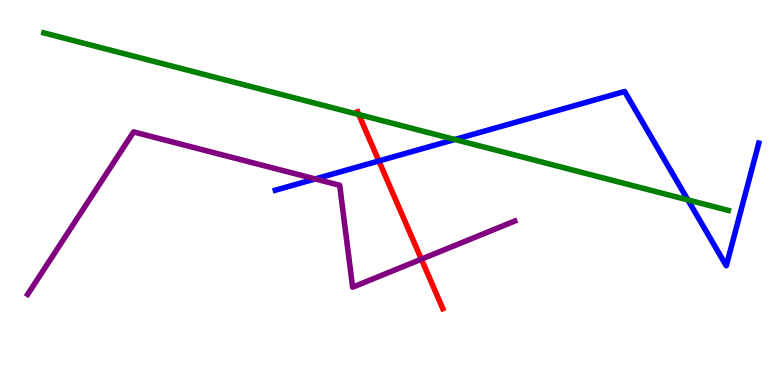[{'lines': ['blue', 'red'], 'intersections': [{'x': 4.89, 'y': 5.82}]}, {'lines': ['green', 'red'], 'intersections': [{'x': 4.63, 'y': 7.02}]}, {'lines': ['purple', 'red'], 'intersections': [{'x': 5.44, 'y': 3.27}]}, {'lines': ['blue', 'green'], 'intersections': [{'x': 5.87, 'y': 6.38}, {'x': 8.88, 'y': 4.81}]}, {'lines': ['blue', 'purple'], 'intersections': [{'x': 4.07, 'y': 5.35}]}, {'lines': ['green', 'purple'], 'intersections': []}]